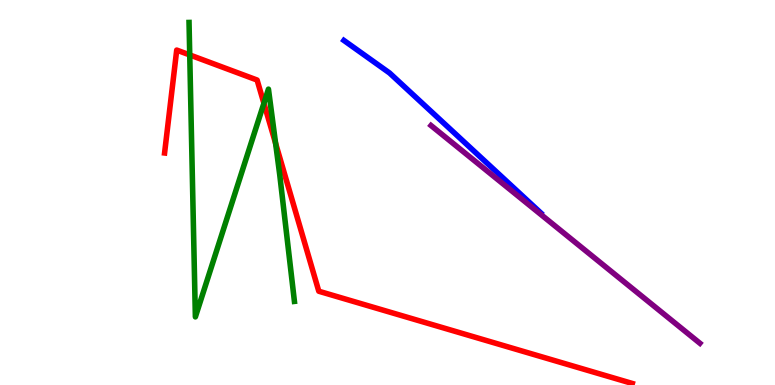[{'lines': ['blue', 'red'], 'intersections': []}, {'lines': ['green', 'red'], 'intersections': [{'x': 2.45, 'y': 8.57}, {'x': 3.41, 'y': 7.32}, {'x': 3.56, 'y': 6.28}]}, {'lines': ['purple', 'red'], 'intersections': []}, {'lines': ['blue', 'green'], 'intersections': []}, {'lines': ['blue', 'purple'], 'intersections': []}, {'lines': ['green', 'purple'], 'intersections': []}]